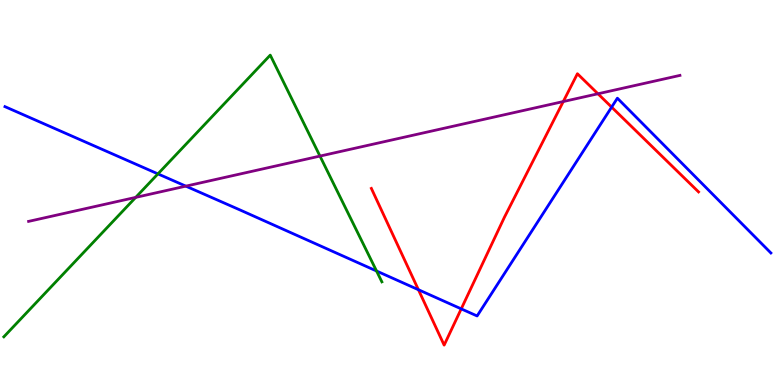[{'lines': ['blue', 'red'], 'intersections': [{'x': 5.4, 'y': 2.47}, {'x': 5.95, 'y': 1.98}, {'x': 7.89, 'y': 7.22}]}, {'lines': ['green', 'red'], 'intersections': []}, {'lines': ['purple', 'red'], 'intersections': [{'x': 7.27, 'y': 7.36}, {'x': 7.72, 'y': 7.56}]}, {'lines': ['blue', 'green'], 'intersections': [{'x': 2.04, 'y': 5.48}, {'x': 4.86, 'y': 2.96}]}, {'lines': ['blue', 'purple'], 'intersections': [{'x': 2.4, 'y': 5.17}]}, {'lines': ['green', 'purple'], 'intersections': [{'x': 1.75, 'y': 4.87}, {'x': 4.13, 'y': 5.95}]}]